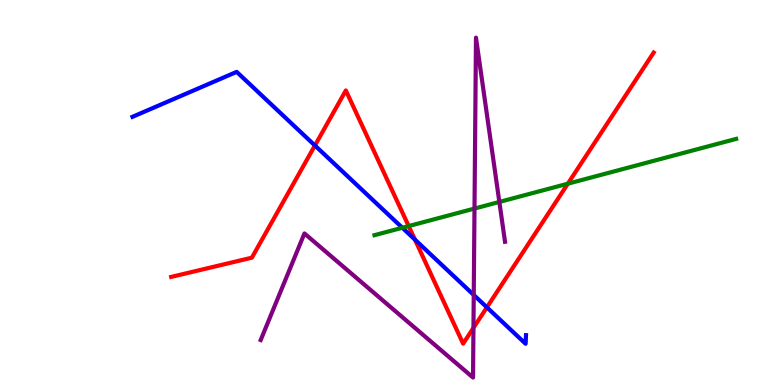[{'lines': ['blue', 'red'], 'intersections': [{'x': 4.06, 'y': 6.22}, {'x': 5.35, 'y': 3.78}, {'x': 6.28, 'y': 2.02}]}, {'lines': ['green', 'red'], 'intersections': [{'x': 5.27, 'y': 4.13}, {'x': 7.33, 'y': 5.23}]}, {'lines': ['purple', 'red'], 'intersections': [{'x': 6.11, 'y': 1.48}]}, {'lines': ['blue', 'green'], 'intersections': [{'x': 5.19, 'y': 4.08}]}, {'lines': ['blue', 'purple'], 'intersections': [{'x': 6.11, 'y': 2.34}]}, {'lines': ['green', 'purple'], 'intersections': [{'x': 6.12, 'y': 4.58}, {'x': 6.44, 'y': 4.75}]}]